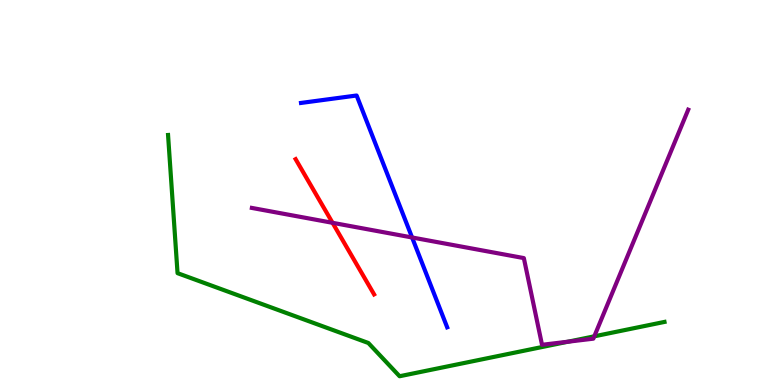[{'lines': ['blue', 'red'], 'intersections': []}, {'lines': ['green', 'red'], 'intersections': []}, {'lines': ['purple', 'red'], 'intersections': [{'x': 4.29, 'y': 4.21}]}, {'lines': ['blue', 'green'], 'intersections': []}, {'lines': ['blue', 'purple'], 'intersections': [{'x': 5.32, 'y': 3.83}]}, {'lines': ['green', 'purple'], 'intersections': [{'x': 7.33, 'y': 1.12}, {'x': 7.67, 'y': 1.26}]}]